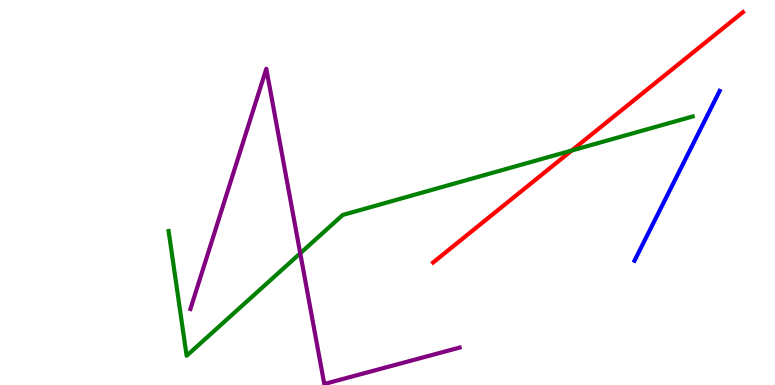[{'lines': ['blue', 'red'], 'intersections': []}, {'lines': ['green', 'red'], 'intersections': [{'x': 7.38, 'y': 6.09}]}, {'lines': ['purple', 'red'], 'intersections': []}, {'lines': ['blue', 'green'], 'intersections': []}, {'lines': ['blue', 'purple'], 'intersections': []}, {'lines': ['green', 'purple'], 'intersections': [{'x': 3.87, 'y': 3.42}]}]